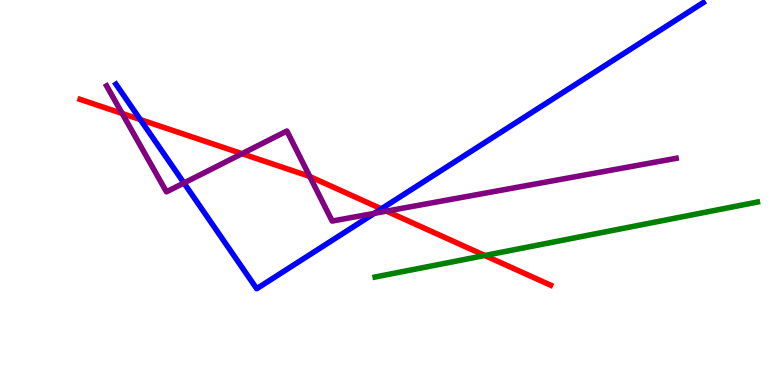[{'lines': ['blue', 'red'], 'intersections': [{'x': 1.81, 'y': 6.89}, {'x': 4.92, 'y': 4.58}]}, {'lines': ['green', 'red'], 'intersections': [{'x': 6.26, 'y': 3.36}]}, {'lines': ['purple', 'red'], 'intersections': [{'x': 1.58, 'y': 7.05}, {'x': 3.12, 'y': 6.01}, {'x': 4.0, 'y': 5.42}, {'x': 4.99, 'y': 4.52}]}, {'lines': ['blue', 'green'], 'intersections': []}, {'lines': ['blue', 'purple'], 'intersections': [{'x': 2.37, 'y': 5.25}, {'x': 4.83, 'y': 4.46}]}, {'lines': ['green', 'purple'], 'intersections': []}]